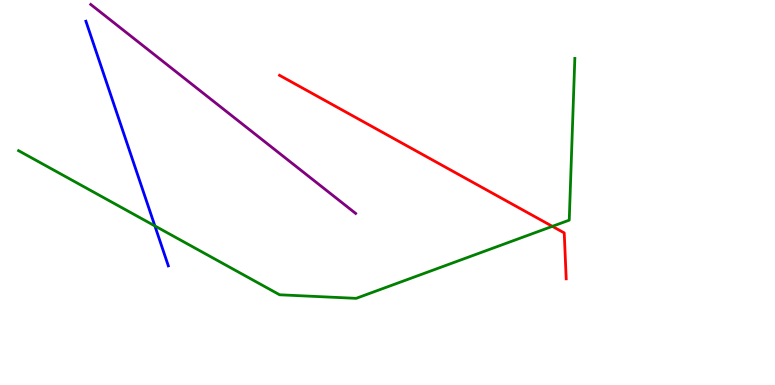[{'lines': ['blue', 'red'], 'intersections': []}, {'lines': ['green', 'red'], 'intersections': [{'x': 7.13, 'y': 4.12}]}, {'lines': ['purple', 'red'], 'intersections': []}, {'lines': ['blue', 'green'], 'intersections': [{'x': 2.0, 'y': 4.13}]}, {'lines': ['blue', 'purple'], 'intersections': []}, {'lines': ['green', 'purple'], 'intersections': []}]